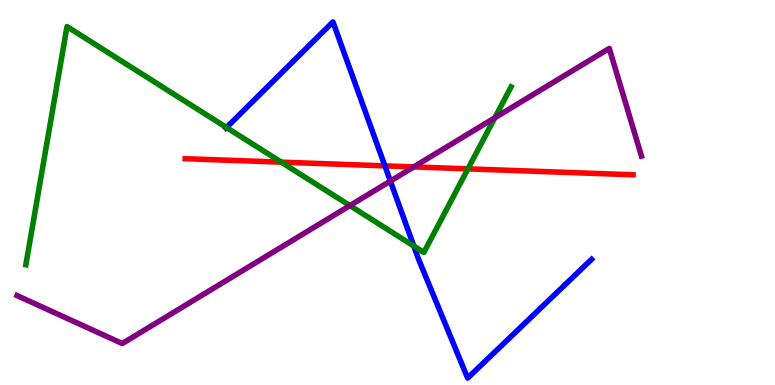[{'lines': ['blue', 'red'], 'intersections': [{'x': 4.97, 'y': 5.69}]}, {'lines': ['green', 'red'], 'intersections': [{'x': 3.63, 'y': 5.79}, {'x': 6.04, 'y': 5.61}]}, {'lines': ['purple', 'red'], 'intersections': [{'x': 5.34, 'y': 5.66}]}, {'lines': ['blue', 'green'], 'intersections': [{'x': 2.92, 'y': 6.69}, {'x': 5.34, 'y': 3.61}]}, {'lines': ['blue', 'purple'], 'intersections': [{'x': 5.04, 'y': 5.3}]}, {'lines': ['green', 'purple'], 'intersections': [{'x': 4.51, 'y': 4.66}, {'x': 6.39, 'y': 6.94}]}]